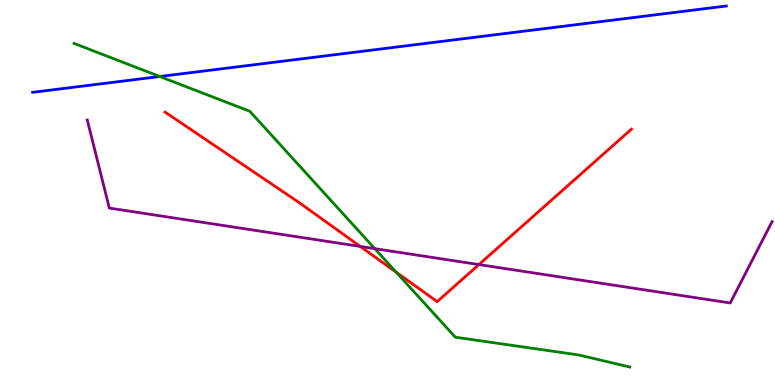[{'lines': ['blue', 'red'], 'intersections': []}, {'lines': ['green', 'red'], 'intersections': [{'x': 5.11, 'y': 2.93}]}, {'lines': ['purple', 'red'], 'intersections': [{'x': 4.65, 'y': 3.6}, {'x': 6.18, 'y': 3.13}]}, {'lines': ['blue', 'green'], 'intersections': [{'x': 2.06, 'y': 8.01}]}, {'lines': ['blue', 'purple'], 'intersections': []}, {'lines': ['green', 'purple'], 'intersections': [{'x': 4.84, 'y': 3.54}]}]